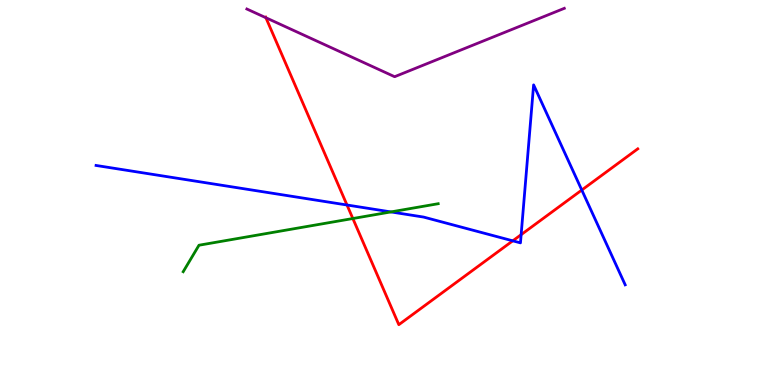[{'lines': ['blue', 'red'], 'intersections': [{'x': 4.48, 'y': 4.68}, {'x': 6.62, 'y': 3.74}, {'x': 6.72, 'y': 3.9}, {'x': 7.51, 'y': 5.06}]}, {'lines': ['green', 'red'], 'intersections': [{'x': 4.55, 'y': 4.32}]}, {'lines': ['purple', 'red'], 'intersections': [{'x': 3.43, 'y': 9.54}]}, {'lines': ['blue', 'green'], 'intersections': [{'x': 5.04, 'y': 4.5}]}, {'lines': ['blue', 'purple'], 'intersections': []}, {'lines': ['green', 'purple'], 'intersections': []}]